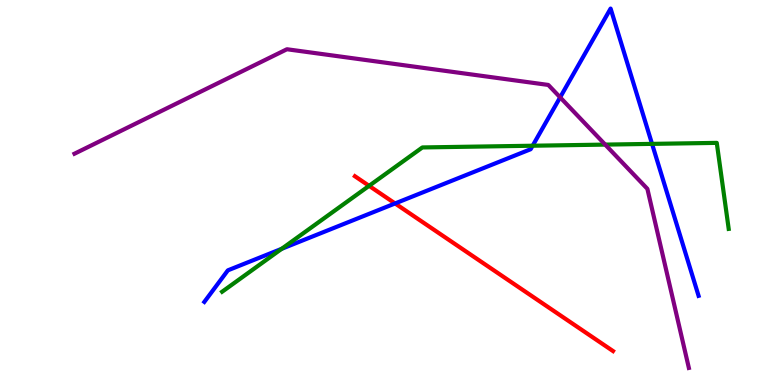[{'lines': ['blue', 'red'], 'intersections': [{'x': 5.1, 'y': 4.72}]}, {'lines': ['green', 'red'], 'intersections': [{'x': 4.76, 'y': 5.17}]}, {'lines': ['purple', 'red'], 'intersections': []}, {'lines': ['blue', 'green'], 'intersections': [{'x': 3.63, 'y': 3.54}, {'x': 6.87, 'y': 6.21}, {'x': 8.41, 'y': 6.26}]}, {'lines': ['blue', 'purple'], 'intersections': [{'x': 7.23, 'y': 7.47}]}, {'lines': ['green', 'purple'], 'intersections': [{'x': 7.81, 'y': 6.24}]}]